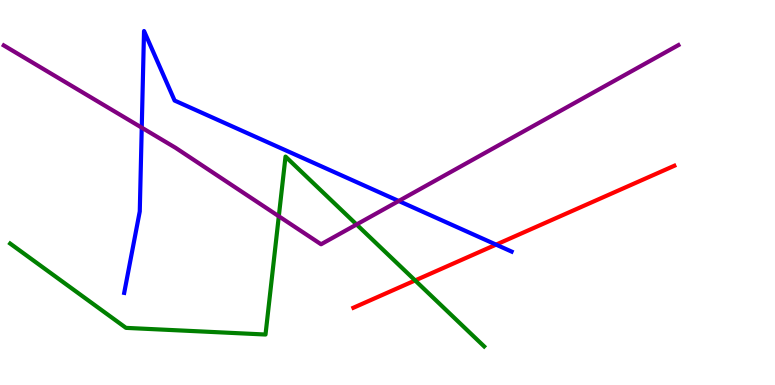[{'lines': ['blue', 'red'], 'intersections': [{'x': 6.4, 'y': 3.65}]}, {'lines': ['green', 'red'], 'intersections': [{'x': 5.36, 'y': 2.72}]}, {'lines': ['purple', 'red'], 'intersections': []}, {'lines': ['blue', 'green'], 'intersections': []}, {'lines': ['blue', 'purple'], 'intersections': [{'x': 1.83, 'y': 6.68}, {'x': 5.14, 'y': 4.78}]}, {'lines': ['green', 'purple'], 'intersections': [{'x': 3.6, 'y': 4.38}, {'x': 4.6, 'y': 4.17}]}]